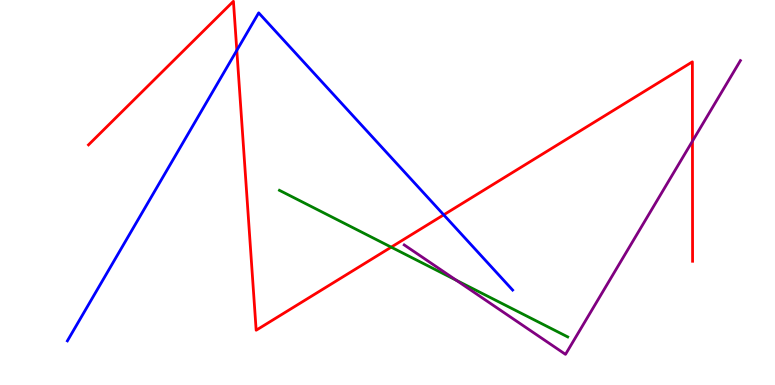[{'lines': ['blue', 'red'], 'intersections': [{'x': 3.06, 'y': 8.69}, {'x': 5.73, 'y': 4.42}]}, {'lines': ['green', 'red'], 'intersections': [{'x': 5.05, 'y': 3.58}]}, {'lines': ['purple', 'red'], 'intersections': [{'x': 8.93, 'y': 6.33}]}, {'lines': ['blue', 'green'], 'intersections': []}, {'lines': ['blue', 'purple'], 'intersections': []}, {'lines': ['green', 'purple'], 'intersections': [{'x': 5.89, 'y': 2.72}]}]